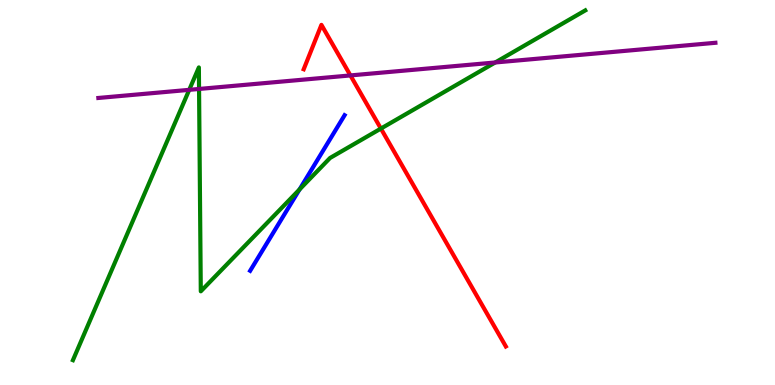[{'lines': ['blue', 'red'], 'intersections': []}, {'lines': ['green', 'red'], 'intersections': [{'x': 4.91, 'y': 6.66}]}, {'lines': ['purple', 'red'], 'intersections': [{'x': 4.52, 'y': 8.04}]}, {'lines': ['blue', 'green'], 'intersections': [{'x': 3.86, 'y': 5.08}]}, {'lines': ['blue', 'purple'], 'intersections': []}, {'lines': ['green', 'purple'], 'intersections': [{'x': 2.44, 'y': 7.67}, {'x': 2.57, 'y': 7.69}, {'x': 6.39, 'y': 8.38}]}]